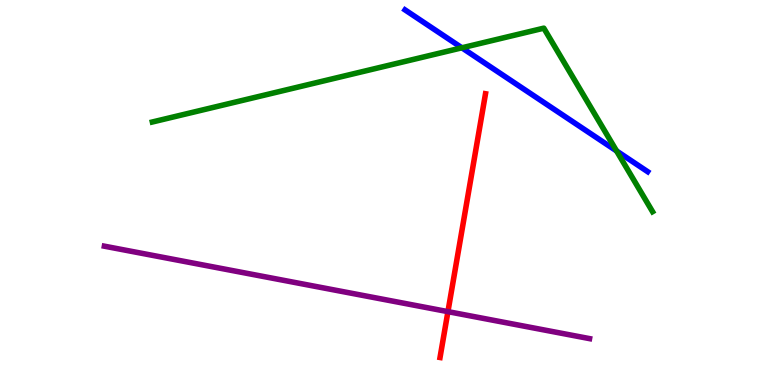[{'lines': ['blue', 'red'], 'intersections': []}, {'lines': ['green', 'red'], 'intersections': []}, {'lines': ['purple', 'red'], 'intersections': [{'x': 5.78, 'y': 1.91}]}, {'lines': ['blue', 'green'], 'intersections': [{'x': 5.96, 'y': 8.76}, {'x': 7.96, 'y': 6.08}]}, {'lines': ['blue', 'purple'], 'intersections': []}, {'lines': ['green', 'purple'], 'intersections': []}]